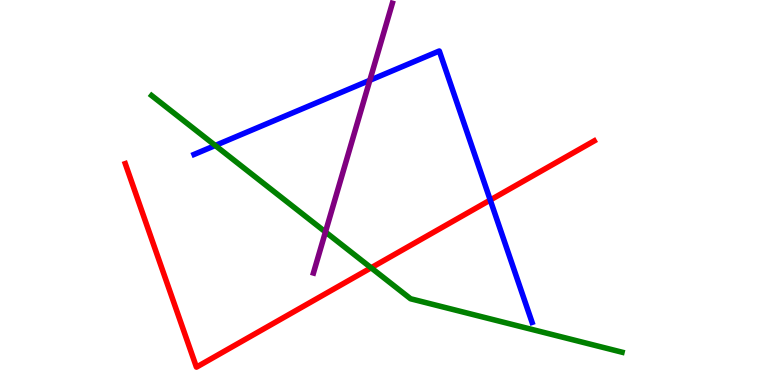[{'lines': ['blue', 'red'], 'intersections': [{'x': 6.33, 'y': 4.8}]}, {'lines': ['green', 'red'], 'intersections': [{'x': 4.79, 'y': 3.04}]}, {'lines': ['purple', 'red'], 'intersections': []}, {'lines': ['blue', 'green'], 'intersections': [{'x': 2.78, 'y': 6.22}]}, {'lines': ['blue', 'purple'], 'intersections': [{'x': 4.77, 'y': 7.91}]}, {'lines': ['green', 'purple'], 'intersections': [{'x': 4.2, 'y': 3.97}]}]